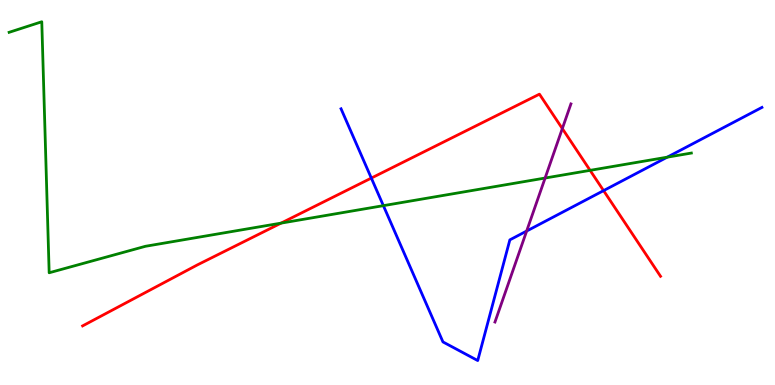[{'lines': ['blue', 'red'], 'intersections': [{'x': 4.79, 'y': 5.37}, {'x': 7.79, 'y': 5.05}]}, {'lines': ['green', 'red'], 'intersections': [{'x': 3.63, 'y': 4.2}, {'x': 7.61, 'y': 5.58}]}, {'lines': ['purple', 'red'], 'intersections': [{'x': 7.26, 'y': 6.66}]}, {'lines': ['blue', 'green'], 'intersections': [{'x': 4.95, 'y': 4.66}, {'x': 8.61, 'y': 5.92}]}, {'lines': ['blue', 'purple'], 'intersections': [{'x': 6.8, 'y': 4.0}]}, {'lines': ['green', 'purple'], 'intersections': [{'x': 7.03, 'y': 5.38}]}]